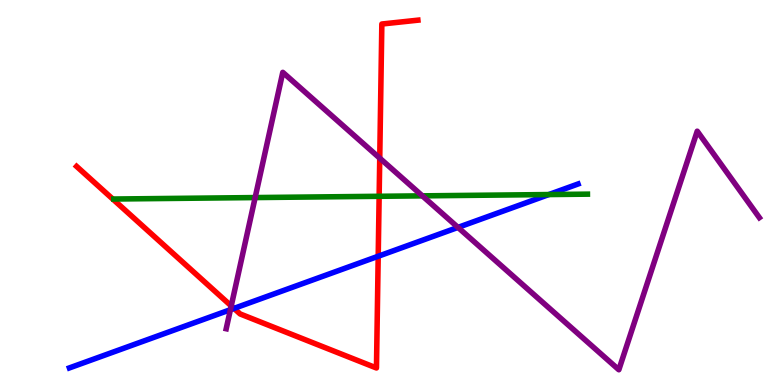[{'lines': ['blue', 'red'], 'intersections': [{'x': 3.02, 'y': 1.99}, {'x': 4.88, 'y': 3.34}]}, {'lines': ['green', 'red'], 'intersections': [{'x': 4.89, 'y': 4.9}]}, {'lines': ['purple', 'red'], 'intersections': [{'x': 2.98, 'y': 2.05}, {'x': 4.9, 'y': 5.89}]}, {'lines': ['blue', 'green'], 'intersections': [{'x': 7.08, 'y': 4.95}]}, {'lines': ['blue', 'purple'], 'intersections': [{'x': 2.97, 'y': 1.96}, {'x': 5.91, 'y': 4.09}]}, {'lines': ['green', 'purple'], 'intersections': [{'x': 3.29, 'y': 4.87}, {'x': 5.45, 'y': 4.91}]}]